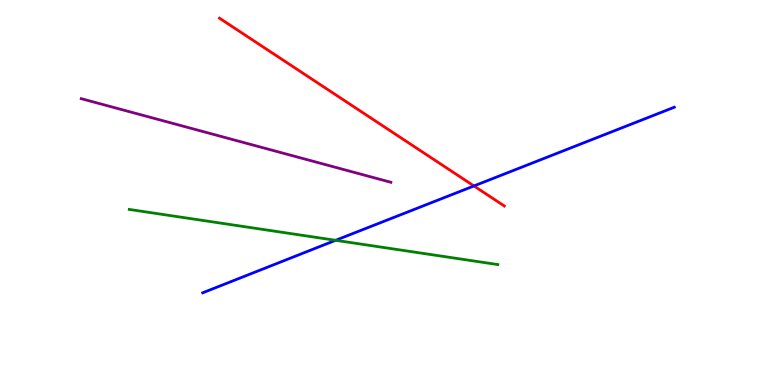[{'lines': ['blue', 'red'], 'intersections': [{'x': 6.12, 'y': 5.17}]}, {'lines': ['green', 'red'], 'intersections': []}, {'lines': ['purple', 'red'], 'intersections': []}, {'lines': ['blue', 'green'], 'intersections': [{'x': 4.33, 'y': 3.76}]}, {'lines': ['blue', 'purple'], 'intersections': []}, {'lines': ['green', 'purple'], 'intersections': []}]